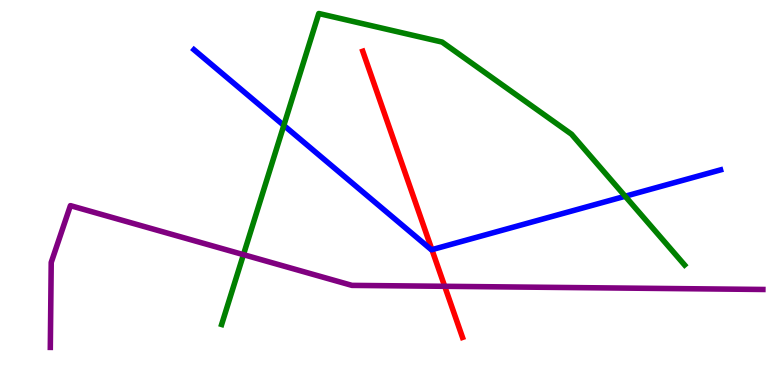[{'lines': ['blue', 'red'], 'intersections': [{'x': 5.57, 'y': 3.52}]}, {'lines': ['green', 'red'], 'intersections': []}, {'lines': ['purple', 'red'], 'intersections': [{'x': 5.74, 'y': 2.56}]}, {'lines': ['blue', 'green'], 'intersections': [{'x': 3.66, 'y': 6.74}, {'x': 8.07, 'y': 4.9}]}, {'lines': ['blue', 'purple'], 'intersections': []}, {'lines': ['green', 'purple'], 'intersections': [{'x': 3.14, 'y': 3.39}]}]